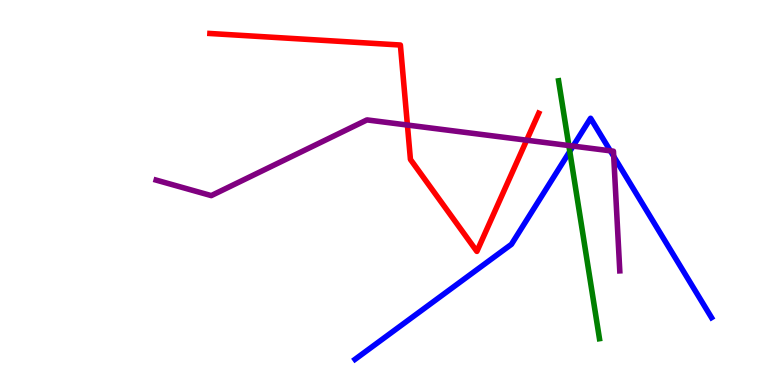[{'lines': ['blue', 'red'], 'intersections': []}, {'lines': ['green', 'red'], 'intersections': []}, {'lines': ['purple', 'red'], 'intersections': [{'x': 5.26, 'y': 6.75}, {'x': 6.8, 'y': 6.36}]}, {'lines': ['blue', 'green'], 'intersections': [{'x': 7.35, 'y': 6.07}]}, {'lines': ['blue', 'purple'], 'intersections': [{'x': 7.4, 'y': 6.21}, {'x': 7.88, 'y': 6.08}, {'x': 7.92, 'y': 5.94}]}, {'lines': ['green', 'purple'], 'intersections': [{'x': 7.34, 'y': 6.22}]}]